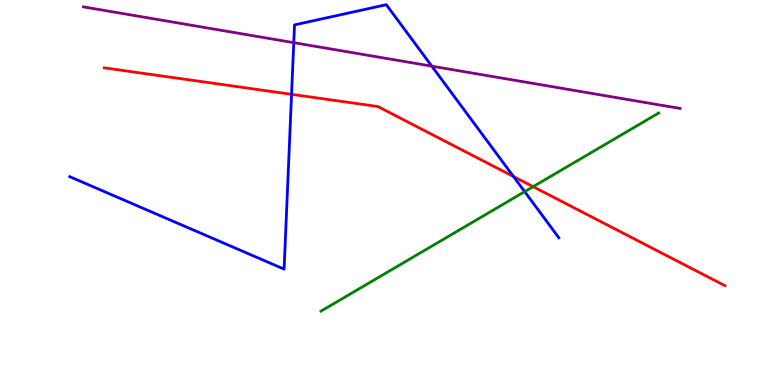[{'lines': ['blue', 'red'], 'intersections': [{'x': 3.76, 'y': 7.55}, {'x': 6.63, 'y': 5.41}]}, {'lines': ['green', 'red'], 'intersections': [{'x': 6.88, 'y': 5.15}]}, {'lines': ['purple', 'red'], 'intersections': []}, {'lines': ['blue', 'green'], 'intersections': [{'x': 6.77, 'y': 5.02}]}, {'lines': ['blue', 'purple'], 'intersections': [{'x': 3.79, 'y': 8.89}, {'x': 5.57, 'y': 8.28}]}, {'lines': ['green', 'purple'], 'intersections': []}]